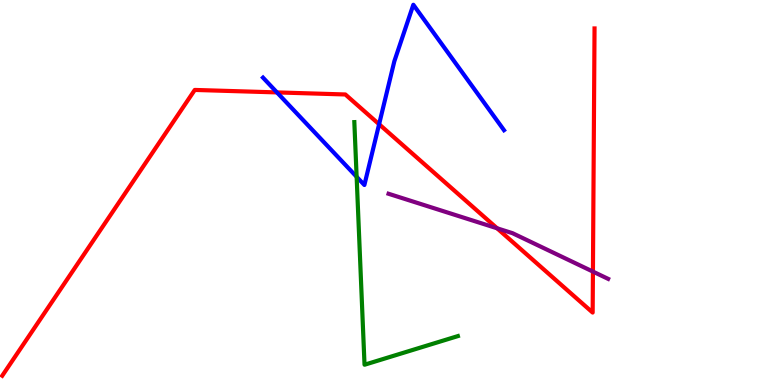[{'lines': ['blue', 'red'], 'intersections': [{'x': 3.57, 'y': 7.6}, {'x': 4.89, 'y': 6.77}]}, {'lines': ['green', 'red'], 'intersections': []}, {'lines': ['purple', 'red'], 'intersections': [{'x': 6.41, 'y': 4.07}, {'x': 7.65, 'y': 2.95}]}, {'lines': ['blue', 'green'], 'intersections': [{'x': 4.6, 'y': 5.41}]}, {'lines': ['blue', 'purple'], 'intersections': []}, {'lines': ['green', 'purple'], 'intersections': []}]